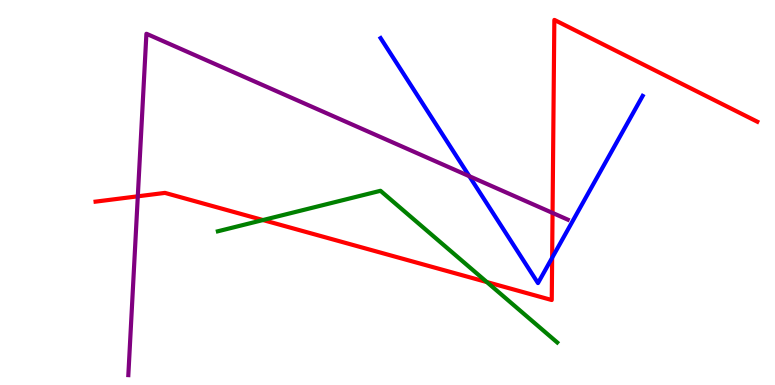[{'lines': ['blue', 'red'], 'intersections': [{'x': 7.12, 'y': 3.3}]}, {'lines': ['green', 'red'], 'intersections': [{'x': 3.39, 'y': 4.28}, {'x': 6.28, 'y': 2.67}]}, {'lines': ['purple', 'red'], 'intersections': [{'x': 1.78, 'y': 4.9}, {'x': 7.13, 'y': 4.47}]}, {'lines': ['blue', 'green'], 'intersections': []}, {'lines': ['blue', 'purple'], 'intersections': [{'x': 6.06, 'y': 5.42}]}, {'lines': ['green', 'purple'], 'intersections': []}]